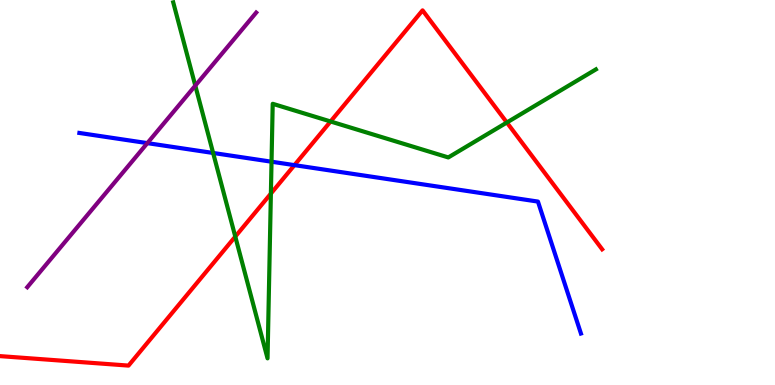[{'lines': ['blue', 'red'], 'intersections': [{'x': 3.8, 'y': 5.71}]}, {'lines': ['green', 'red'], 'intersections': [{'x': 3.04, 'y': 3.85}, {'x': 3.5, 'y': 4.97}, {'x': 4.27, 'y': 6.84}, {'x': 6.54, 'y': 6.82}]}, {'lines': ['purple', 'red'], 'intersections': []}, {'lines': ['blue', 'green'], 'intersections': [{'x': 2.75, 'y': 6.03}, {'x': 3.5, 'y': 5.8}]}, {'lines': ['blue', 'purple'], 'intersections': [{'x': 1.9, 'y': 6.28}]}, {'lines': ['green', 'purple'], 'intersections': [{'x': 2.52, 'y': 7.78}]}]